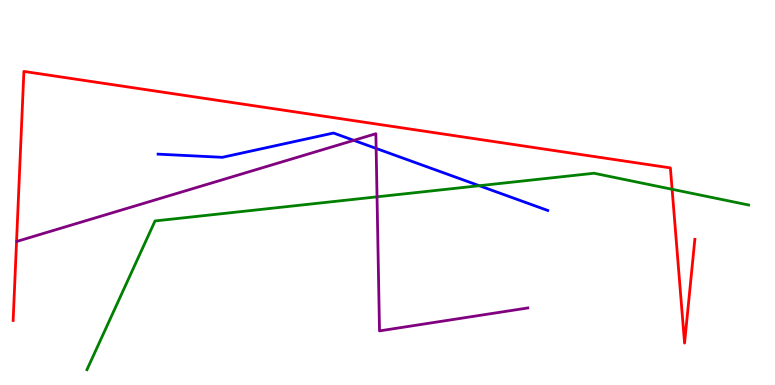[{'lines': ['blue', 'red'], 'intersections': []}, {'lines': ['green', 'red'], 'intersections': [{'x': 8.67, 'y': 5.08}]}, {'lines': ['purple', 'red'], 'intersections': []}, {'lines': ['blue', 'green'], 'intersections': [{'x': 6.18, 'y': 5.18}]}, {'lines': ['blue', 'purple'], 'intersections': [{'x': 4.57, 'y': 6.35}, {'x': 4.85, 'y': 6.14}]}, {'lines': ['green', 'purple'], 'intersections': [{'x': 4.86, 'y': 4.89}]}]